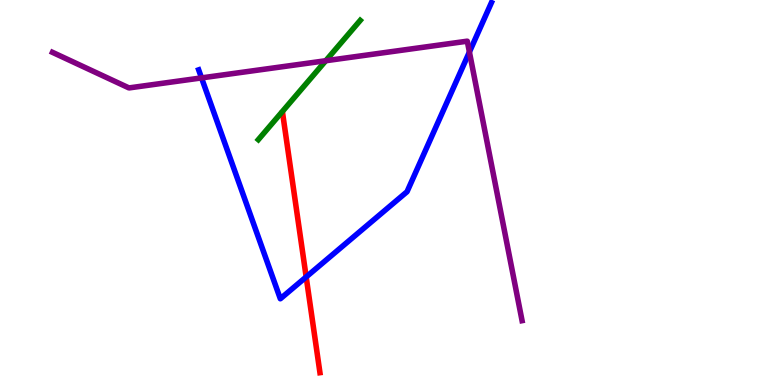[{'lines': ['blue', 'red'], 'intersections': [{'x': 3.95, 'y': 2.81}]}, {'lines': ['green', 'red'], 'intersections': []}, {'lines': ['purple', 'red'], 'intersections': []}, {'lines': ['blue', 'green'], 'intersections': []}, {'lines': ['blue', 'purple'], 'intersections': [{'x': 2.6, 'y': 7.98}, {'x': 6.06, 'y': 8.65}]}, {'lines': ['green', 'purple'], 'intersections': [{'x': 4.2, 'y': 8.42}]}]